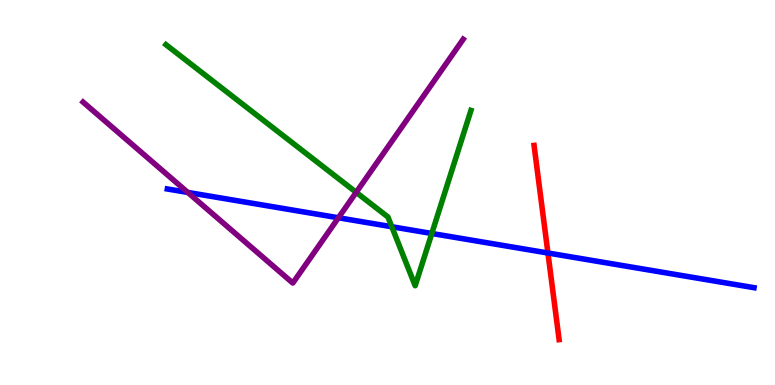[{'lines': ['blue', 'red'], 'intersections': [{'x': 7.07, 'y': 3.43}]}, {'lines': ['green', 'red'], 'intersections': []}, {'lines': ['purple', 'red'], 'intersections': []}, {'lines': ['blue', 'green'], 'intersections': [{'x': 5.06, 'y': 4.11}, {'x': 5.57, 'y': 3.94}]}, {'lines': ['blue', 'purple'], 'intersections': [{'x': 2.42, 'y': 5.0}, {'x': 4.37, 'y': 4.34}]}, {'lines': ['green', 'purple'], 'intersections': [{'x': 4.6, 'y': 5.0}]}]